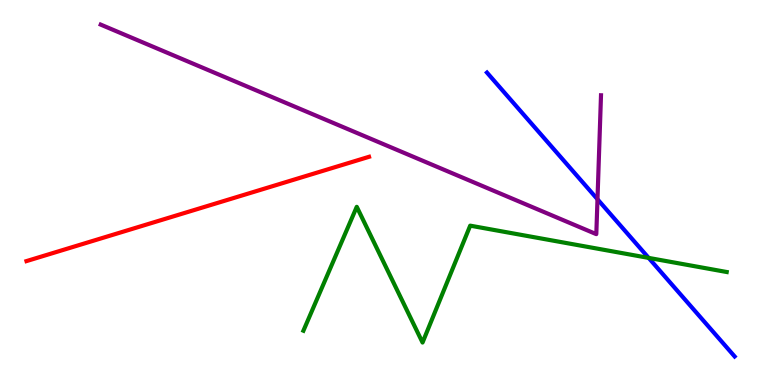[{'lines': ['blue', 'red'], 'intersections': []}, {'lines': ['green', 'red'], 'intersections': []}, {'lines': ['purple', 'red'], 'intersections': []}, {'lines': ['blue', 'green'], 'intersections': [{'x': 8.37, 'y': 3.3}]}, {'lines': ['blue', 'purple'], 'intersections': [{'x': 7.71, 'y': 4.82}]}, {'lines': ['green', 'purple'], 'intersections': []}]